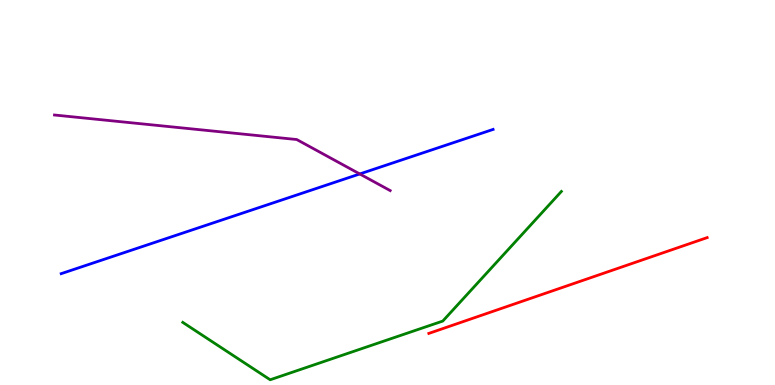[{'lines': ['blue', 'red'], 'intersections': []}, {'lines': ['green', 'red'], 'intersections': []}, {'lines': ['purple', 'red'], 'intersections': []}, {'lines': ['blue', 'green'], 'intersections': []}, {'lines': ['blue', 'purple'], 'intersections': [{'x': 4.64, 'y': 5.48}]}, {'lines': ['green', 'purple'], 'intersections': []}]